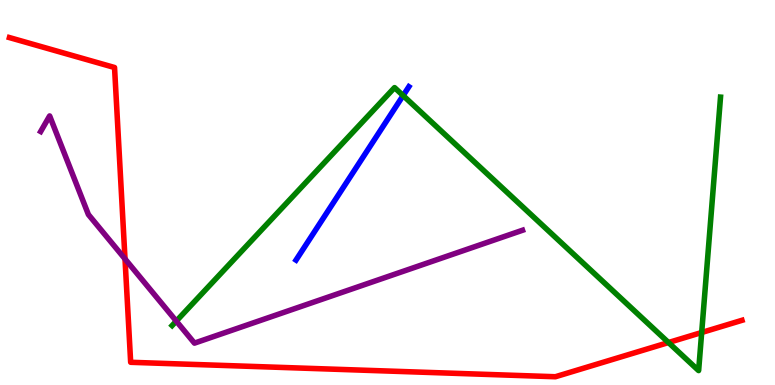[{'lines': ['blue', 'red'], 'intersections': []}, {'lines': ['green', 'red'], 'intersections': [{'x': 8.63, 'y': 1.1}, {'x': 9.05, 'y': 1.36}]}, {'lines': ['purple', 'red'], 'intersections': [{'x': 1.61, 'y': 3.27}]}, {'lines': ['blue', 'green'], 'intersections': [{'x': 5.2, 'y': 7.52}]}, {'lines': ['blue', 'purple'], 'intersections': []}, {'lines': ['green', 'purple'], 'intersections': [{'x': 2.27, 'y': 1.66}]}]